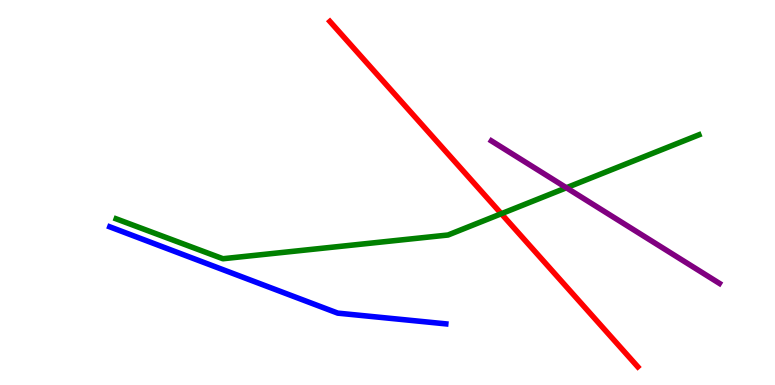[{'lines': ['blue', 'red'], 'intersections': []}, {'lines': ['green', 'red'], 'intersections': [{'x': 6.47, 'y': 4.45}]}, {'lines': ['purple', 'red'], 'intersections': []}, {'lines': ['blue', 'green'], 'intersections': []}, {'lines': ['blue', 'purple'], 'intersections': []}, {'lines': ['green', 'purple'], 'intersections': [{'x': 7.31, 'y': 5.12}]}]